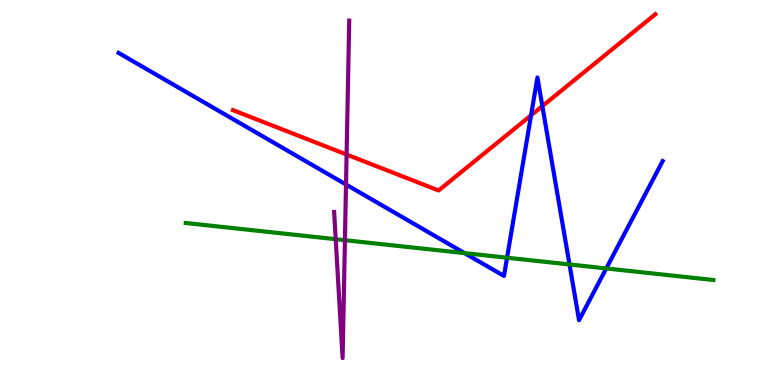[{'lines': ['blue', 'red'], 'intersections': [{'x': 6.85, 'y': 7.01}, {'x': 7.0, 'y': 7.24}]}, {'lines': ['green', 'red'], 'intersections': []}, {'lines': ['purple', 'red'], 'intersections': [{'x': 4.47, 'y': 5.99}]}, {'lines': ['blue', 'green'], 'intersections': [{'x': 5.99, 'y': 3.43}, {'x': 6.54, 'y': 3.31}, {'x': 7.35, 'y': 3.13}, {'x': 7.82, 'y': 3.03}]}, {'lines': ['blue', 'purple'], 'intersections': [{'x': 4.46, 'y': 5.21}]}, {'lines': ['green', 'purple'], 'intersections': [{'x': 4.33, 'y': 3.79}, {'x': 4.45, 'y': 3.76}]}]